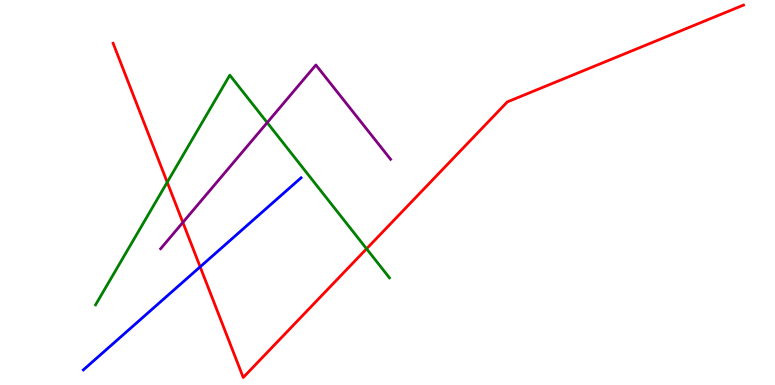[{'lines': ['blue', 'red'], 'intersections': [{'x': 2.58, 'y': 3.07}]}, {'lines': ['green', 'red'], 'intersections': [{'x': 2.16, 'y': 5.27}, {'x': 4.73, 'y': 3.54}]}, {'lines': ['purple', 'red'], 'intersections': [{'x': 2.36, 'y': 4.22}]}, {'lines': ['blue', 'green'], 'intersections': []}, {'lines': ['blue', 'purple'], 'intersections': []}, {'lines': ['green', 'purple'], 'intersections': [{'x': 3.45, 'y': 6.81}]}]